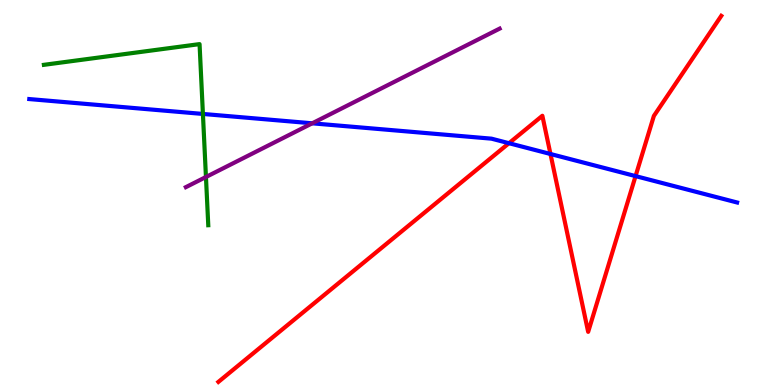[{'lines': ['blue', 'red'], 'intersections': [{'x': 6.57, 'y': 6.28}, {'x': 7.1, 'y': 6.0}, {'x': 8.2, 'y': 5.43}]}, {'lines': ['green', 'red'], 'intersections': []}, {'lines': ['purple', 'red'], 'intersections': []}, {'lines': ['blue', 'green'], 'intersections': [{'x': 2.62, 'y': 7.04}]}, {'lines': ['blue', 'purple'], 'intersections': [{'x': 4.03, 'y': 6.8}]}, {'lines': ['green', 'purple'], 'intersections': [{'x': 2.66, 'y': 5.4}]}]